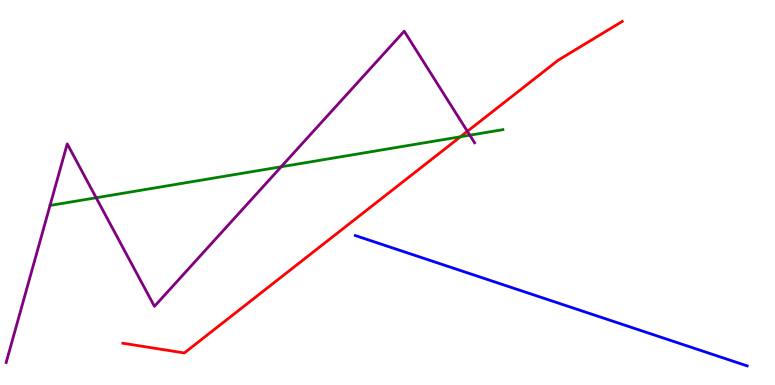[{'lines': ['blue', 'red'], 'intersections': []}, {'lines': ['green', 'red'], 'intersections': [{'x': 5.94, 'y': 6.45}]}, {'lines': ['purple', 'red'], 'intersections': [{'x': 6.03, 'y': 6.59}]}, {'lines': ['blue', 'green'], 'intersections': []}, {'lines': ['blue', 'purple'], 'intersections': []}, {'lines': ['green', 'purple'], 'intersections': [{'x': 1.24, 'y': 4.86}, {'x': 3.63, 'y': 5.67}, {'x': 6.06, 'y': 6.49}]}]